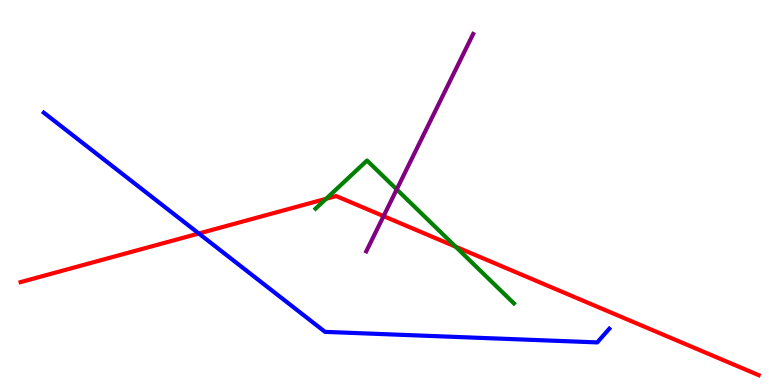[{'lines': ['blue', 'red'], 'intersections': [{'x': 2.57, 'y': 3.94}]}, {'lines': ['green', 'red'], 'intersections': [{'x': 4.21, 'y': 4.84}, {'x': 5.88, 'y': 3.59}]}, {'lines': ['purple', 'red'], 'intersections': [{'x': 4.95, 'y': 4.39}]}, {'lines': ['blue', 'green'], 'intersections': []}, {'lines': ['blue', 'purple'], 'intersections': []}, {'lines': ['green', 'purple'], 'intersections': [{'x': 5.12, 'y': 5.08}]}]